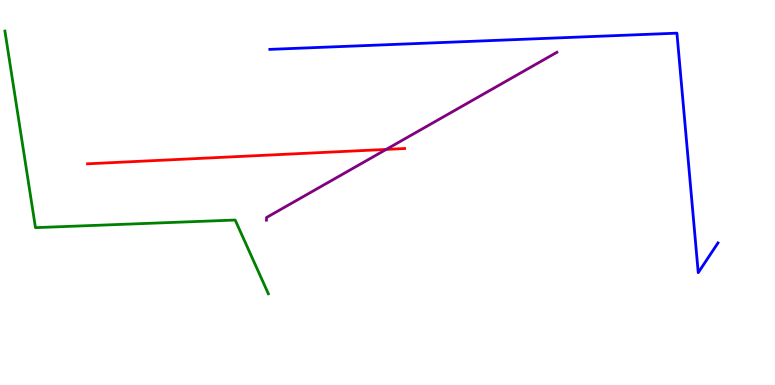[{'lines': ['blue', 'red'], 'intersections': []}, {'lines': ['green', 'red'], 'intersections': []}, {'lines': ['purple', 'red'], 'intersections': [{'x': 4.98, 'y': 6.12}]}, {'lines': ['blue', 'green'], 'intersections': []}, {'lines': ['blue', 'purple'], 'intersections': []}, {'lines': ['green', 'purple'], 'intersections': []}]